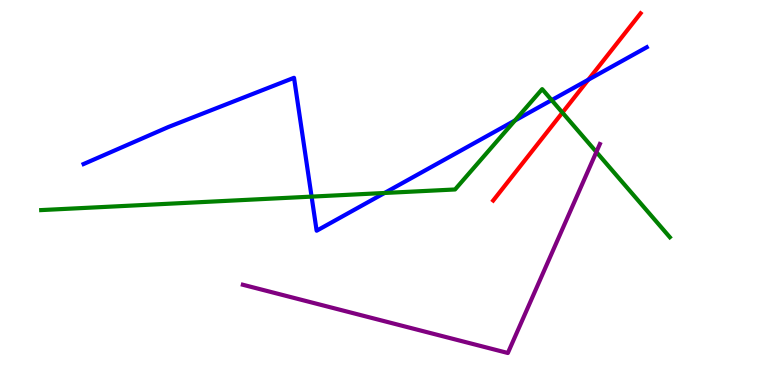[{'lines': ['blue', 'red'], 'intersections': [{'x': 7.59, 'y': 7.93}]}, {'lines': ['green', 'red'], 'intersections': [{'x': 7.26, 'y': 7.07}]}, {'lines': ['purple', 'red'], 'intersections': []}, {'lines': ['blue', 'green'], 'intersections': [{'x': 4.02, 'y': 4.89}, {'x': 4.96, 'y': 4.99}, {'x': 6.64, 'y': 6.87}, {'x': 7.12, 'y': 7.4}]}, {'lines': ['blue', 'purple'], 'intersections': []}, {'lines': ['green', 'purple'], 'intersections': [{'x': 7.69, 'y': 6.05}]}]